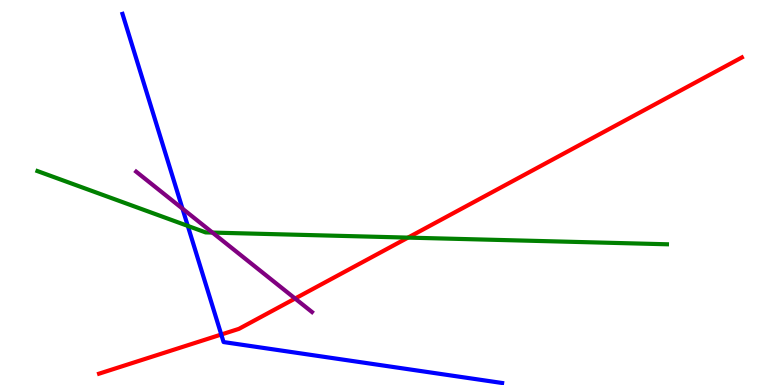[{'lines': ['blue', 'red'], 'intersections': [{'x': 2.86, 'y': 1.31}]}, {'lines': ['green', 'red'], 'intersections': [{'x': 5.26, 'y': 3.83}]}, {'lines': ['purple', 'red'], 'intersections': [{'x': 3.81, 'y': 2.25}]}, {'lines': ['blue', 'green'], 'intersections': [{'x': 2.42, 'y': 4.13}]}, {'lines': ['blue', 'purple'], 'intersections': [{'x': 2.35, 'y': 4.58}]}, {'lines': ['green', 'purple'], 'intersections': [{'x': 2.74, 'y': 3.96}]}]